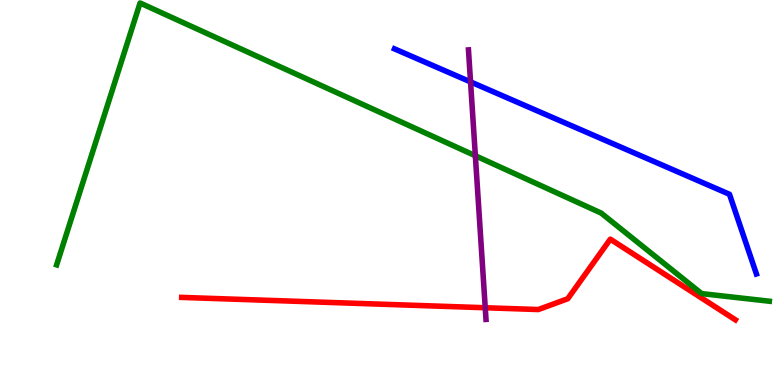[{'lines': ['blue', 'red'], 'intersections': []}, {'lines': ['green', 'red'], 'intersections': []}, {'lines': ['purple', 'red'], 'intersections': [{'x': 6.26, 'y': 2.01}]}, {'lines': ['blue', 'green'], 'intersections': []}, {'lines': ['blue', 'purple'], 'intersections': [{'x': 6.07, 'y': 7.87}]}, {'lines': ['green', 'purple'], 'intersections': [{'x': 6.13, 'y': 5.95}]}]